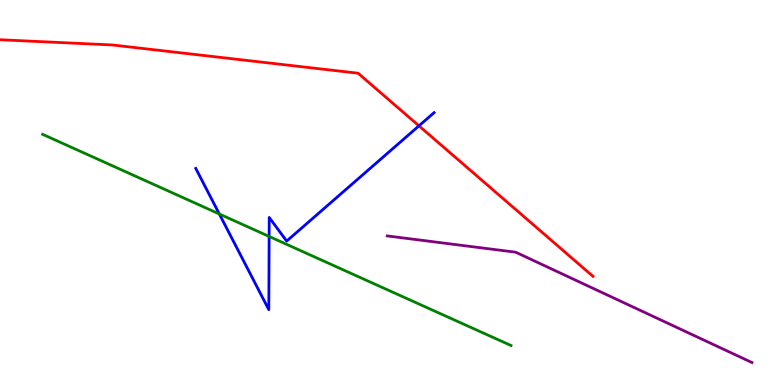[{'lines': ['blue', 'red'], 'intersections': [{'x': 5.41, 'y': 6.73}]}, {'lines': ['green', 'red'], 'intersections': []}, {'lines': ['purple', 'red'], 'intersections': []}, {'lines': ['blue', 'green'], 'intersections': [{'x': 2.83, 'y': 4.44}, {'x': 3.47, 'y': 3.86}]}, {'lines': ['blue', 'purple'], 'intersections': []}, {'lines': ['green', 'purple'], 'intersections': []}]